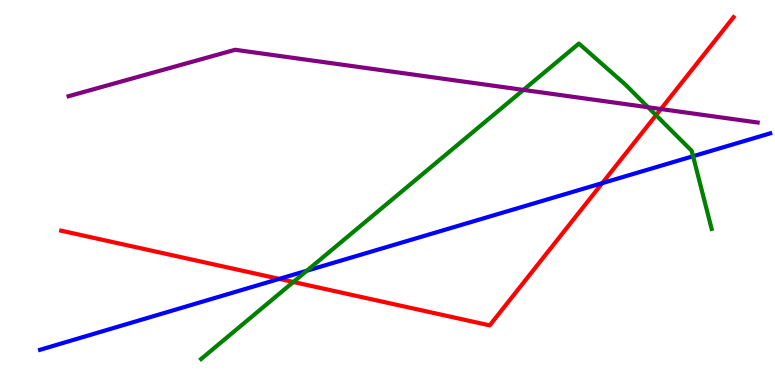[{'lines': ['blue', 'red'], 'intersections': [{'x': 3.6, 'y': 2.76}, {'x': 7.77, 'y': 5.24}]}, {'lines': ['green', 'red'], 'intersections': [{'x': 3.79, 'y': 2.68}, {'x': 8.46, 'y': 7.01}]}, {'lines': ['purple', 'red'], 'intersections': [{'x': 8.53, 'y': 7.17}]}, {'lines': ['blue', 'green'], 'intersections': [{'x': 3.96, 'y': 2.97}, {'x': 8.94, 'y': 5.94}]}, {'lines': ['blue', 'purple'], 'intersections': []}, {'lines': ['green', 'purple'], 'intersections': [{'x': 6.75, 'y': 7.66}, {'x': 8.36, 'y': 7.21}]}]